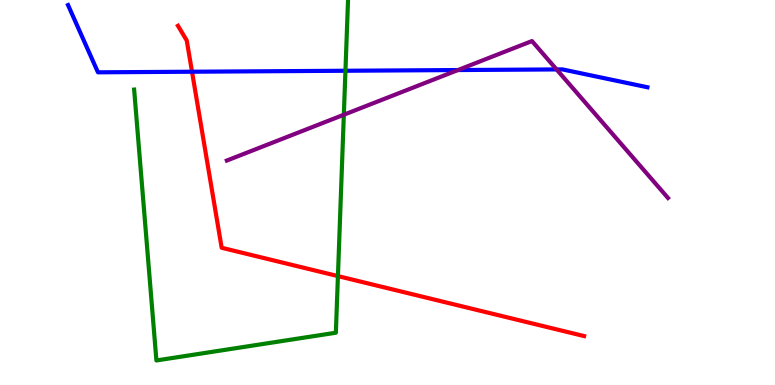[{'lines': ['blue', 'red'], 'intersections': [{'x': 2.48, 'y': 8.14}]}, {'lines': ['green', 'red'], 'intersections': [{'x': 4.36, 'y': 2.83}]}, {'lines': ['purple', 'red'], 'intersections': []}, {'lines': ['blue', 'green'], 'intersections': [{'x': 4.46, 'y': 8.16}]}, {'lines': ['blue', 'purple'], 'intersections': [{'x': 5.91, 'y': 8.18}, {'x': 7.18, 'y': 8.2}]}, {'lines': ['green', 'purple'], 'intersections': [{'x': 4.44, 'y': 7.02}]}]